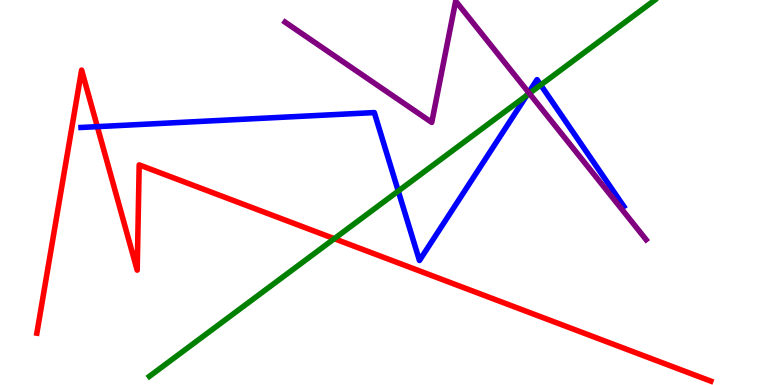[{'lines': ['blue', 'red'], 'intersections': [{'x': 1.26, 'y': 6.71}]}, {'lines': ['green', 'red'], 'intersections': [{'x': 4.31, 'y': 3.8}]}, {'lines': ['purple', 'red'], 'intersections': []}, {'lines': ['blue', 'green'], 'intersections': [{'x': 5.14, 'y': 5.04}, {'x': 6.8, 'y': 7.52}, {'x': 6.98, 'y': 7.79}]}, {'lines': ['blue', 'purple'], 'intersections': [{'x': 6.82, 'y': 7.6}]}, {'lines': ['green', 'purple'], 'intersections': [{'x': 6.83, 'y': 7.57}]}]